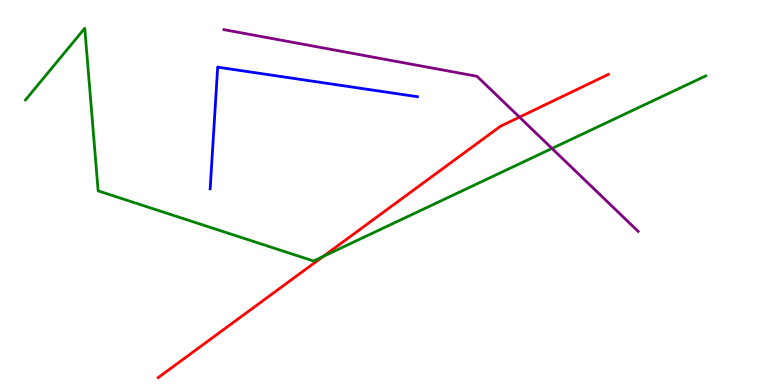[{'lines': ['blue', 'red'], 'intersections': []}, {'lines': ['green', 'red'], 'intersections': [{'x': 4.17, 'y': 3.34}]}, {'lines': ['purple', 'red'], 'intersections': [{'x': 6.7, 'y': 6.96}]}, {'lines': ['blue', 'green'], 'intersections': []}, {'lines': ['blue', 'purple'], 'intersections': []}, {'lines': ['green', 'purple'], 'intersections': [{'x': 7.12, 'y': 6.14}]}]